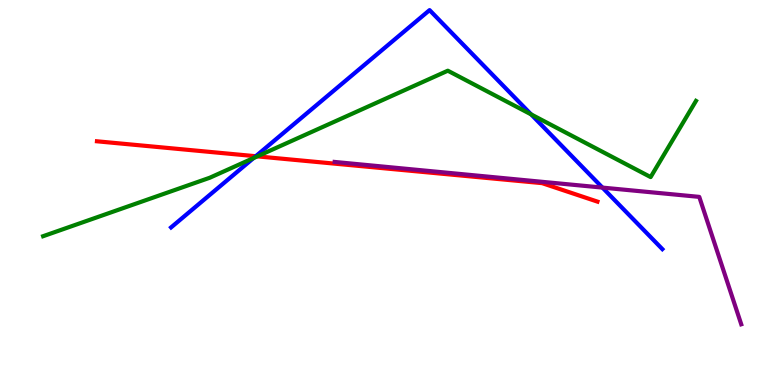[{'lines': ['blue', 'red'], 'intersections': [{'x': 3.3, 'y': 5.94}]}, {'lines': ['green', 'red'], 'intersections': [{'x': 3.32, 'y': 5.94}]}, {'lines': ['purple', 'red'], 'intersections': []}, {'lines': ['blue', 'green'], 'intersections': [{'x': 3.27, 'y': 5.9}, {'x': 6.85, 'y': 7.03}]}, {'lines': ['blue', 'purple'], 'intersections': [{'x': 7.77, 'y': 5.13}]}, {'lines': ['green', 'purple'], 'intersections': []}]